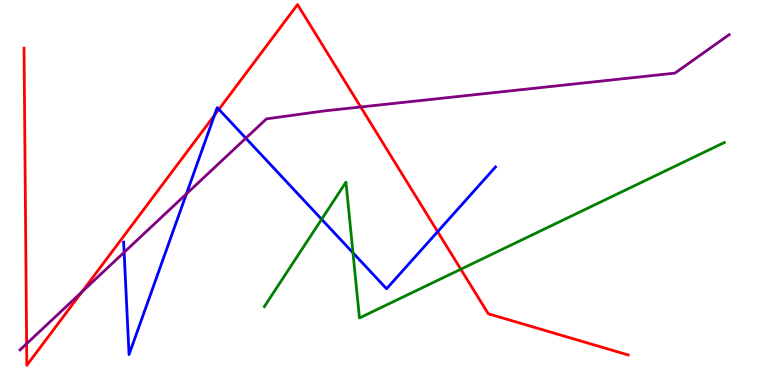[{'lines': ['blue', 'red'], 'intersections': [{'x': 2.77, 'y': 7.01}, {'x': 2.82, 'y': 7.16}, {'x': 5.65, 'y': 3.98}]}, {'lines': ['green', 'red'], 'intersections': [{'x': 5.95, 'y': 3.01}]}, {'lines': ['purple', 'red'], 'intersections': [{'x': 0.344, 'y': 1.07}, {'x': 1.06, 'y': 2.42}, {'x': 4.65, 'y': 7.22}]}, {'lines': ['blue', 'green'], 'intersections': [{'x': 4.15, 'y': 4.3}, {'x': 4.55, 'y': 3.43}]}, {'lines': ['blue', 'purple'], 'intersections': [{'x': 1.6, 'y': 3.45}, {'x': 2.41, 'y': 4.96}, {'x': 3.17, 'y': 6.41}]}, {'lines': ['green', 'purple'], 'intersections': []}]